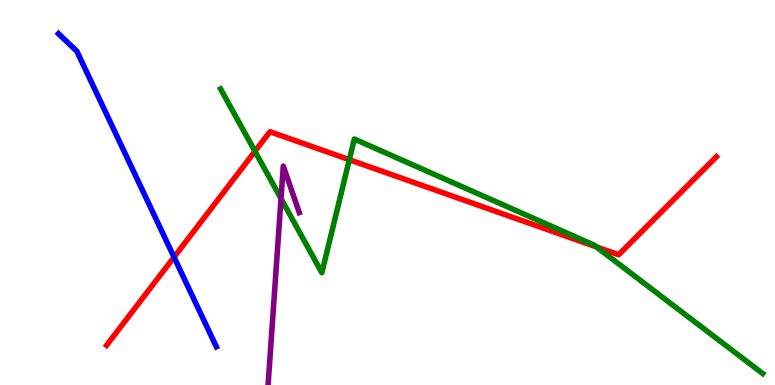[{'lines': ['blue', 'red'], 'intersections': [{'x': 2.25, 'y': 3.32}]}, {'lines': ['green', 'red'], 'intersections': [{'x': 3.29, 'y': 6.07}, {'x': 4.51, 'y': 5.85}, {'x': 7.69, 'y': 3.59}]}, {'lines': ['purple', 'red'], 'intersections': []}, {'lines': ['blue', 'green'], 'intersections': []}, {'lines': ['blue', 'purple'], 'intersections': []}, {'lines': ['green', 'purple'], 'intersections': [{'x': 3.63, 'y': 4.84}]}]